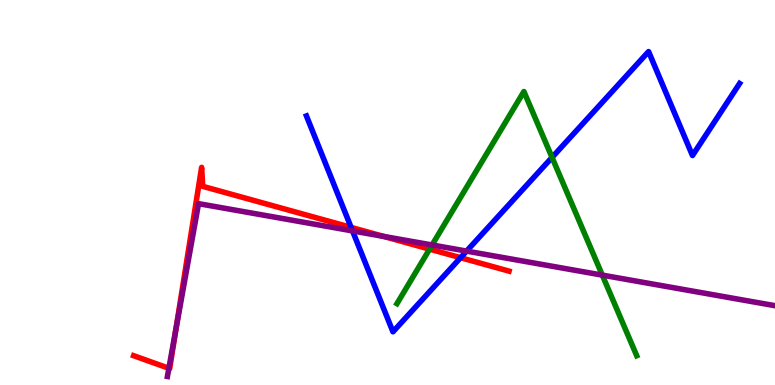[{'lines': ['blue', 'red'], 'intersections': [{'x': 4.53, 'y': 4.09}, {'x': 5.94, 'y': 3.31}]}, {'lines': ['green', 'red'], 'intersections': [{'x': 5.54, 'y': 3.53}]}, {'lines': ['purple', 'red'], 'intersections': [{'x': 2.18, 'y': 0.434}, {'x': 2.27, 'y': 1.45}, {'x': 4.95, 'y': 3.86}]}, {'lines': ['blue', 'green'], 'intersections': [{'x': 7.12, 'y': 5.91}]}, {'lines': ['blue', 'purple'], 'intersections': [{'x': 4.55, 'y': 4.0}, {'x': 6.02, 'y': 3.48}]}, {'lines': ['green', 'purple'], 'intersections': [{'x': 5.57, 'y': 3.64}, {'x': 7.77, 'y': 2.85}]}]